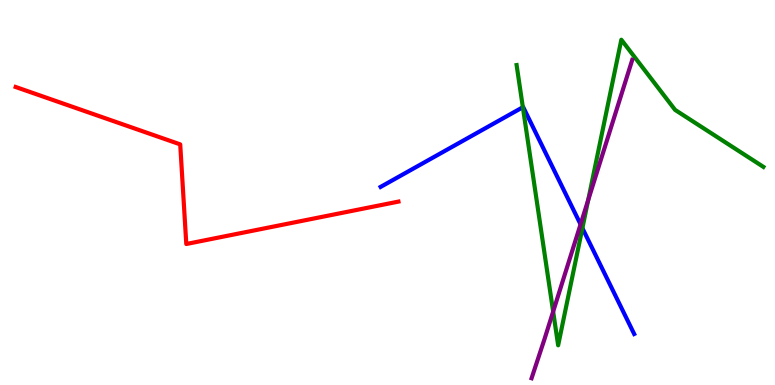[{'lines': ['blue', 'red'], 'intersections': []}, {'lines': ['green', 'red'], 'intersections': []}, {'lines': ['purple', 'red'], 'intersections': []}, {'lines': ['blue', 'green'], 'intersections': [{'x': 6.75, 'y': 7.22}, {'x': 7.51, 'y': 4.08}]}, {'lines': ['blue', 'purple'], 'intersections': [{'x': 7.49, 'y': 4.17}]}, {'lines': ['green', 'purple'], 'intersections': [{'x': 7.14, 'y': 1.91}, {'x': 7.59, 'y': 4.8}]}]